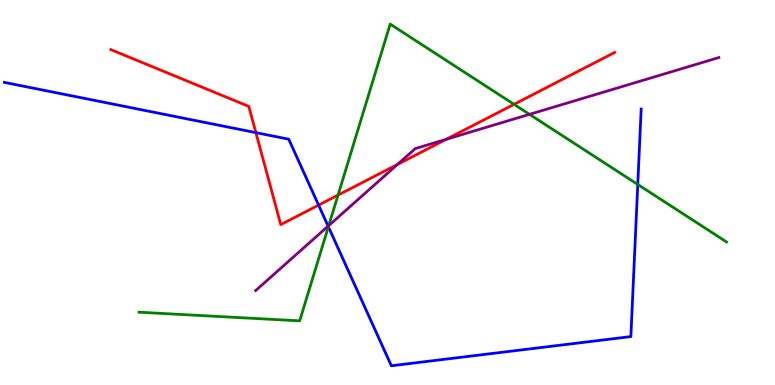[{'lines': ['blue', 'red'], 'intersections': [{'x': 3.3, 'y': 6.56}, {'x': 4.11, 'y': 4.67}]}, {'lines': ['green', 'red'], 'intersections': [{'x': 4.36, 'y': 4.93}, {'x': 6.63, 'y': 7.29}]}, {'lines': ['purple', 'red'], 'intersections': [{'x': 5.13, 'y': 5.73}, {'x': 5.76, 'y': 6.38}]}, {'lines': ['blue', 'green'], 'intersections': [{'x': 4.24, 'y': 4.11}, {'x': 8.23, 'y': 5.21}]}, {'lines': ['blue', 'purple'], 'intersections': [{'x': 4.23, 'y': 4.13}]}, {'lines': ['green', 'purple'], 'intersections': [{'x': 4.24, 'y': 4.14}, {'x': 6.83, 'y': 7.03}]}]